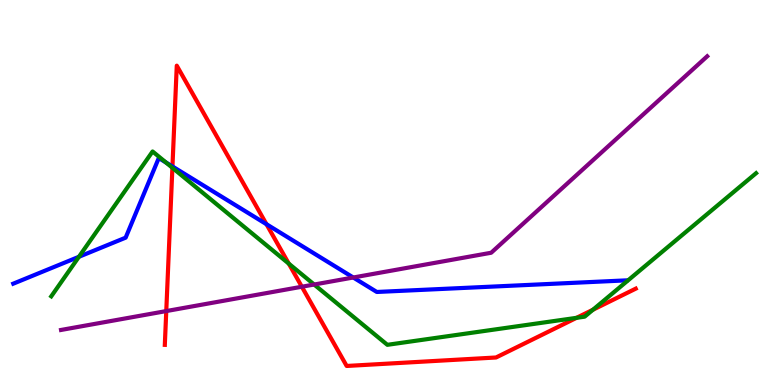[{'lines': ['blue', 'red'], 'intersections': [{'x': 2.23, 'y': 5.68}, {'x': 3.44, 'y': 4.18}]}, {'lines': ['green', 'red'], 'intersections': [{'x': 2.22, 'y': 5.64}, {'x': 3.73, 'y': 3.15}, {'x': 7.44, 'y': 1.74}, {'x': 7.65, 'y': 1.95}]}, {'lines': ['purple', 'red'], 'intersections': [{'x': 2.15, 'y': 1.92}, {'x': 3.89, 'y': 2.55}]}, {'lines': ['blue', 'green'], 'intersections': [{'x': 1.02, 'y': 3.33}, {'x': 2.14, 'y': 5.78}]}, {'lines': ['blue', 'purple'], 'intersections': [{'x': 4.56, 'y': 2.79}]}, {'lines': ['green', 'purple'], 'intersections': [{'x': 4.05, 'y': 2.61}]}]